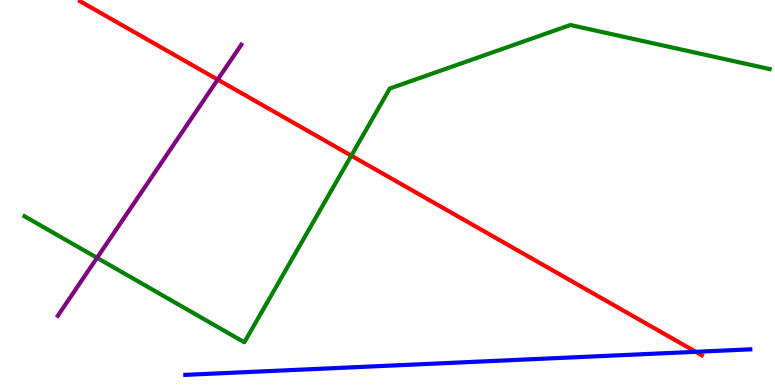[{'lines': ['blue', 'red'], 'intersections': [{'x': 8.98, 'y': 0.862}]}, {'lines': ['green', 'red'], 'intersections': [{'x': 4.53, 'y': 5.96}]}, {'lines': ['purple', 'red'], 'intersections': [{'x': 2.81, 'y': 7.93}]}, {'lines': ['blue', 'green'], 'intersections': []}, {'lines': ['blue', 'purple'], 'intersections': []}, {'lines': ['green', 'purple'], 'intersections': [{'x': 1.25, 'y': 3.3}]}]